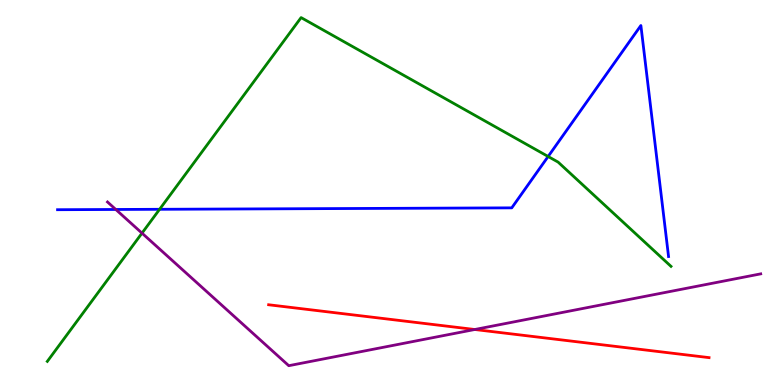[{'lines': ['blue', 'red'], 'intersections': []}, {'lines': ['green', 'red'], 'intersections': []}, {'lines': ['purple', 'red'], 'intersections': [{'x': 6.13, 'y': 1.44}]}, {'lines': ['blue', 'green'], 'intersections': [{'x': 2.06, 'y': 4.56}, {'x': 7.07, 'y': 5.94}]}, {'lines': ['blue', 'purple'], 'intersections': [{'x': 1.49, 'y': 4.56}]}, {'lines': ['green', 'purple'], 'intersections': [{'x': 1.83, 'y': 3.94}]}]